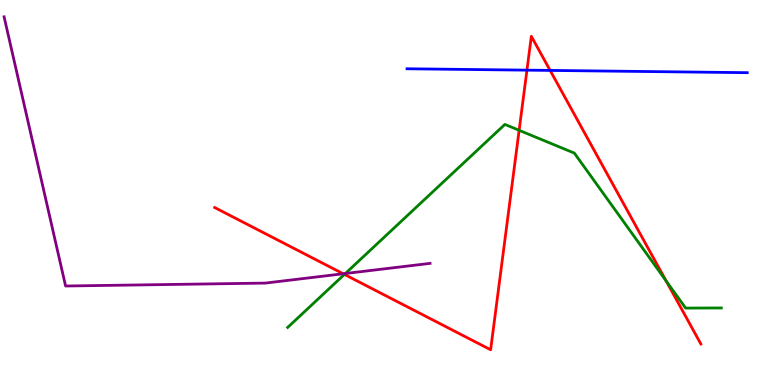[{'lines': ['blue', 'red'], 'intersections': [{'x': 6.8, 'y': 8.18}, {'x': 7.1, 'y': 8.17}]}, {'lines': ['green', 'red'], 'intersections': [{'x': 4.44, 'y': 2.87}, {'x': 6.7, 'y': 6.62}, {'x': 8.59, 'y': 2.71}]}, {'lines': ['purple', 'red'], 'intersections': [{'x': 4.43, 'y': 2.89}]}, {'lines': ['blue', 'green'], 'intersections': []}, {'lines': ['blue', 'purple'], 'intersections': []}, {'lines': ['green', 'purple'], 'intersections': [{'x': 4.46, 'y': 2.9}]}]